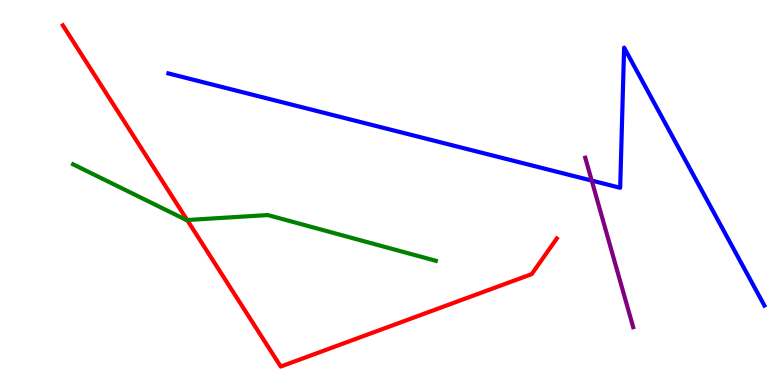[{'lines': ['blue', 'red'], 'intersections': []}, {'lines': ['green', 'red'], 'intersections': [{'x': 2.42, 'y': 4.29}]}, {'lines': ['purple', 'red'], 'intersections': []}, {'lines': ['blue', 'green'], 'intersections': []}, {'lines': ['blue', 'purple'], 'intersections': [{'x': 7.64, 'y': 5.31}]}, {'lines': ['green', 'purple'], 'intersections': []}]